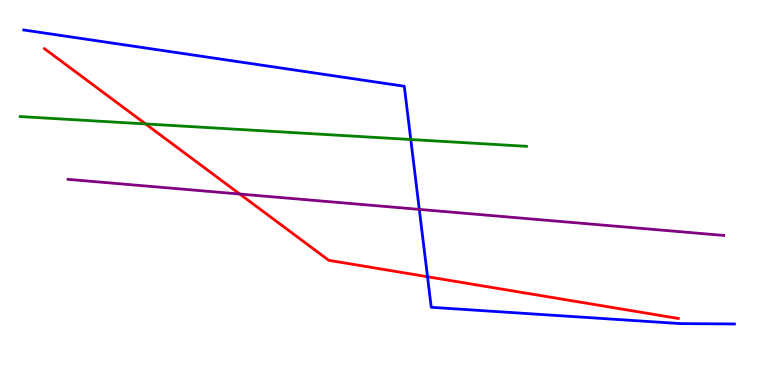[{'lines': ['blue', 'red'], 'intersections': [{'x': 5.52, 'y': 2.81}]}, {'lines': ['green', 'red'], 'intersections': [{'x': 1.88, 'y': 6.78}]}, {'lines': ['purple', 'red'], 'intersections': [{'x': 3.09, 'y': 4.96}]}, {'lines': ['blue', 'green'], 'intersections': [{'x': 5.3, 'y': 6.38}]}, {'lines': ['blue', 'purple'], 'intersections': [{'x': 5.41, 'y': 4.56}]}, {'lines': ['green', 'purple'], 'intersections': []}]